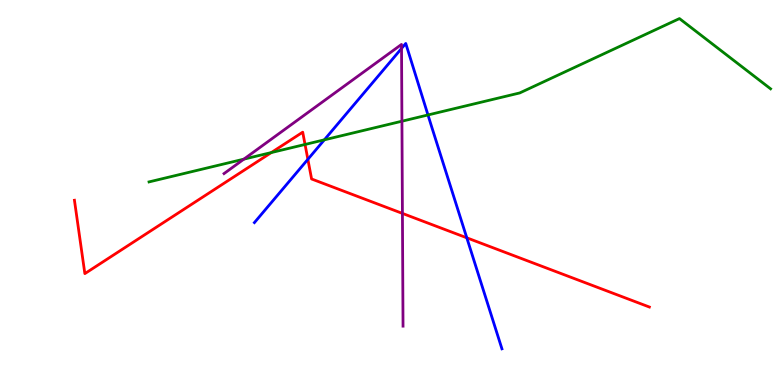[{'lines': ['blue', 'red'], 'intersections': [{'x': 3.97, 'y': 5.86}, {'x': 6.02, 'y': 3.82}]}, {'lines': ['green', 'red'], 'intersections': [{'x': 3.5, 'y': 6.04}, {'x': 3.94, 'y': 6.25}]}, {'lines': ['purple', 'red'], 'intersections': [{'x': 5.19, 'y': 4.46}]}, {'lines': ['blue', 'green'], 'intersections': [{'x': 4.18, 'y': 6.37}, {'x': 5.52, 'y': 7.01}]}, {'lines': ['blue', 'purple'], 'intersections': [{'x': 5.18, 'y': 8.74}]}, {'lines': ['green', 'purple'], 'intersections': [{'x': 3.15, 'y': 5.87}, {'x': 5.19, 'y': 6.85}]}]